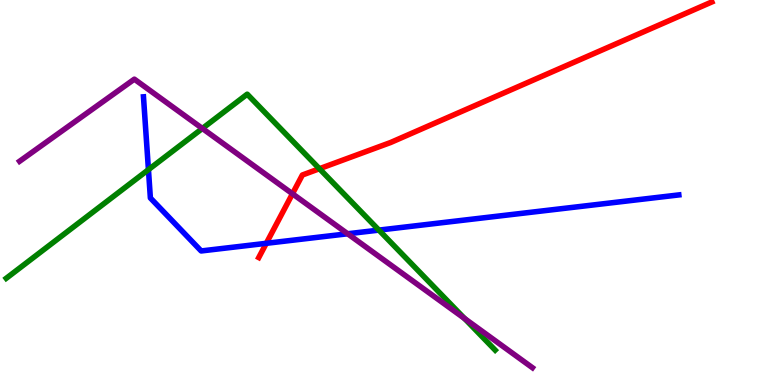[{'lines': ['blue', 'red'], 'intersections': [{'x': 3.44, 'y': 3.68}]}, {'lines': ['green', 'red'], 'intersections': [{'x': 4.12, 'y': 5.62}]}, {'lines': ['purple', 'red'], 'intersections': [{'x': 3.77, 'y': 4.97}]}, {'lines': ['blue', 'green'], 'intersections': [{'x': 1.92, 'y': 5.59}, {'x': 4.89, 'y': 4.02}]}, {'lines': ['blue', 'purple'], 'intersections': [{'x': 4.49, 'y': 3.93}]}, {'lines': ['green', 'purple'], 'intersections': [{'x': 2.61, 'y': 6.66}, {'x': 5.99, 'y': 1.73}]}]